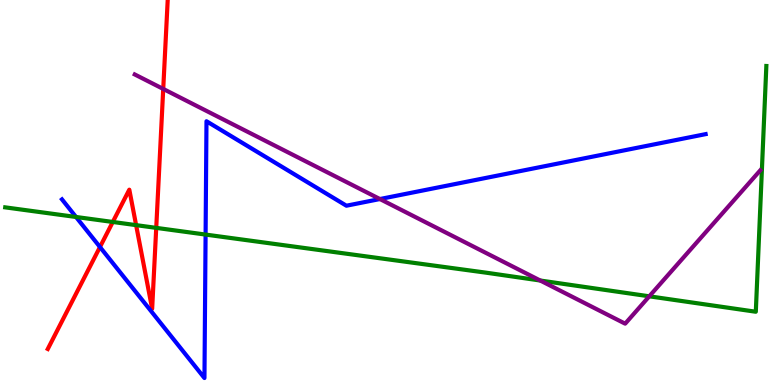[{'lines': ['blue', 'red'], 'intersections': [{'x': 1.29, 'y': 3.58}]}, {'lines': ['green', 'red'], 'intersections': [{'x': 1.46, 'y': 4.23}, {'x': 1.76, 'y': 4.15}, {'x': 2.02, 'y': 4.08}]}, {'lines': ['purple', 'red'], 'intersections': [{'x': 2.11, 'y': 7.69}]}, {'lines': ['blue', 'green'], 'intersections': [{'x': 0.981, 'y': 4.36}, {'x': 2.65, 'y': 3.91}]}, {'lines': ['blue', 'purple'], 'intersections': [{'x': 4.9, 'y': 4.83}]}, {'lines': ['green', 'purple'], 'intersections': [{'x': 6.97, 'y': 2.71}, {'x': 8.38, 'y': 2.3}]}]